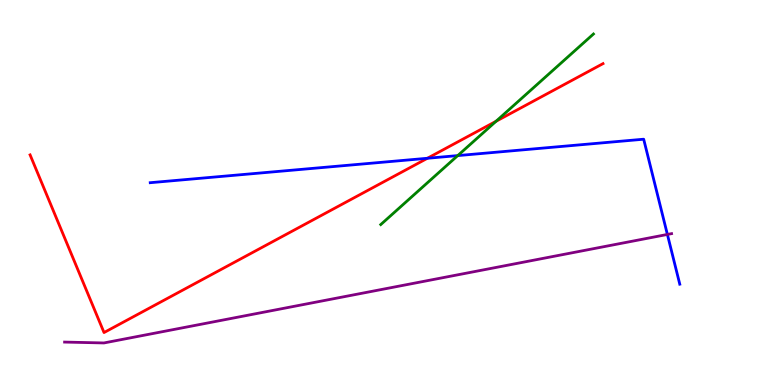[{'lines': ['blue', 'red'], 'intersections': [{'x': 5.51, 'y': 5.89}]}, {'lines': ['green', 'red'], 'intersections': [{'x': 6.4, 'y': 6.85}]}, {'lines': ['purple', 'red'], 'intersections': []}, {'lines': ['blue', 'green'], 'intersections': [{'x': 5.91, 'y': 5.96}]}, {'lines': ['blue', 'purple'], 'intersections': [{'x': 8.61, 'y': 3.91}]}, {'lines': ['green', 'purple'], 'intersections': []}]